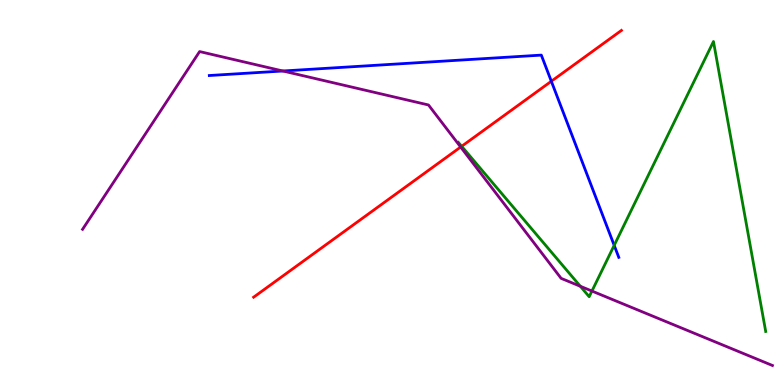[{'lines': ['blue', 'red'], 'intersections': [{'x': 7.11, 'y': 7.89}]}, {'lines': ['green', 'red'], 'intersections': [{'x': 5.96, 'y': 6.2}]}, {'lines': ['purple', 'red'], 'intersections': [{'x': 5.94, 'y': 6.18}]}, {'lines': ['blue', 'green'], 'intersections': [{'x': 7.93, 'y': 3.63}]}, {'lines': ['blue', 'purple'], 'intersections': [{'x': 3.65, 'y': 8.16}]}, {'lines': ['green', 'purple'], 'intersections': [{'x': 7.49, 'y': 2.56}, {'x': 7.64, 'y': 2.44}]}]